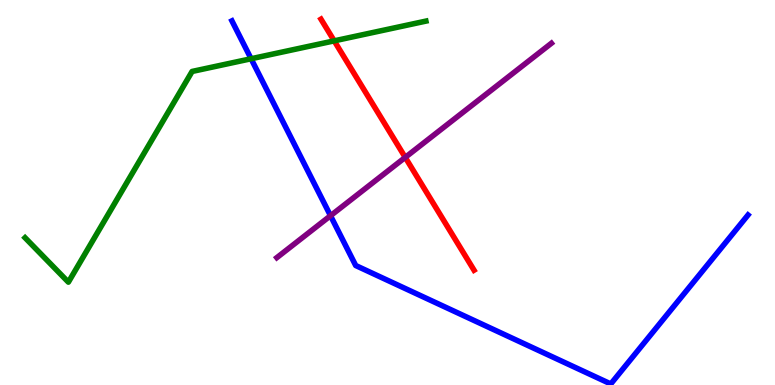[{'lines': ['blue', 'red'], 'intersections': []}, {'lines': ['green', 'red'], 'intersections': [{'x': 4.31, 'y': 8.94}]}, {'lines': ['purple', 'red'], 'intersections': [{'x': 5.23, 'y': 5.91}]}, {'lines': ['blue', 'green'], 'intersections': [{'x': 3.24, 'y': 8.47}]}, {'lines': ['blue', 'purple'], 'intersections': [{'x': 4.26, 'y': 4.4}]}, {'lines': ['green', 'purple'], 'intersections': []}]